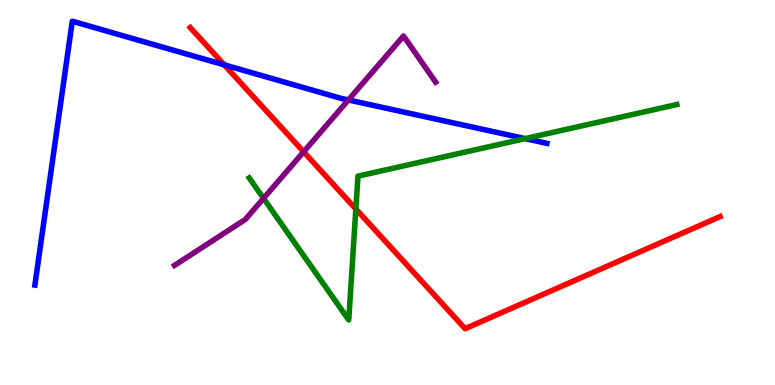[{'lines': ['blue', 'red'], 'intersections': [{'x': 2.89, 'y': 8.32}]}, {'lines': ['green', 'red'], 'intersections': [{'x': 4.59, 'y': 4.57}]}, {'lines': ['purple', 'red'], 'intersections': [{'x': 3.92, 'y': 6.06}]}, {'lines': ['blue', 'green'], 'intersections': [{'x': 6.78, 'y': 6.4}]}, {'lines': ['blue', 'purple'], 'intersections': [{'x': 4.5, 'y': 7.4}]}, {'lines': ['green', 'purple'], 'intersections': [{'x': 3.4, 'y': 4.85}]}]